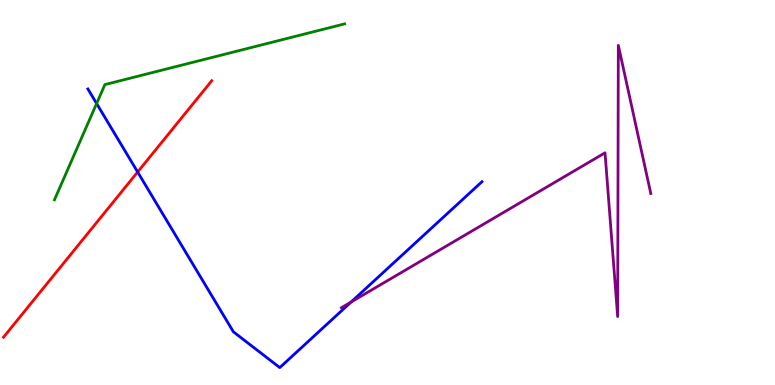[{'lines': ['blue', 'red'], 'intersections': [{'x': 1.78, 'y': 5.53}]}, {'lines': ['green', 'red'], 'intersections': []}, {'lines': ['purple', 'red'], 'intersections': []}, {'lines': ['blue', 'green'], 'intersections': [{'x': 1.25, 'y': 7.31}]}, {'lines': ['blue', 'purple'], 'intersections': [{'x': 4.53, 'y': 2.15}]}, {'lines': ['green', 'purple'], 'intersections': []}]